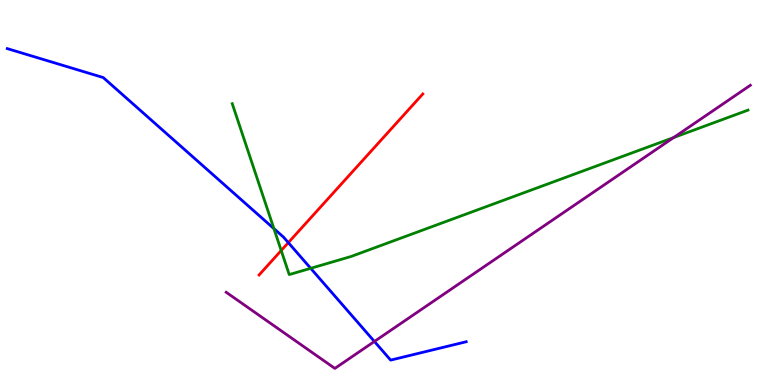[{'lines': ['blue', 'red'], 'intersections': [{'x': 3.72, 'y': 3.7}]}, {'lines': ['green', 'red'], 'intersections': [{'x': 3.63, 'y': 3.49}]}, {'lines': ['purple', 'red'], 'intersections': []}, {'lines': ['blue', 'green'], 'intersections': [{'x': 3.53, 'y': 4.06}, {'x': 4.01, 'y': 3.03}]}, {'lines': ['blue', 'purple'], 'intersections': [{'x': 4.83, 'y': 1.13}]}, {'lines': ['green', 'purple'], 'intersections': [{'x': 8.69, 'y': 6.43}]}]